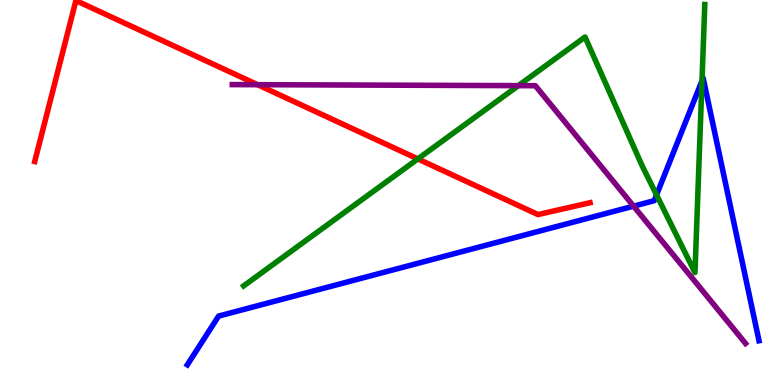[{'lines': ['blue', 'red'], 'intersections': []}, {'lines': ['green', 'red'], 'intersections': [{'x': 5.39, 'y': 5.87}]}, {'lines': ['purple', 'red'], 'intersections': [{'x': 3.32, 'y': 7.8}]}, {'lines': ['blue', 'green'], 'intersections': [{'x': 8.47, 'y': 4.94}, {'x': 9.06, 'y': 7.9}]}, {'lines': ['blue', 'purple'], 'intersections': [{'x': 8.18, 'y': 4.65}]}, {'lines': ['green', 'purple'], 'intersections': [{'x': 6.69, 'y': 7.78}]}]